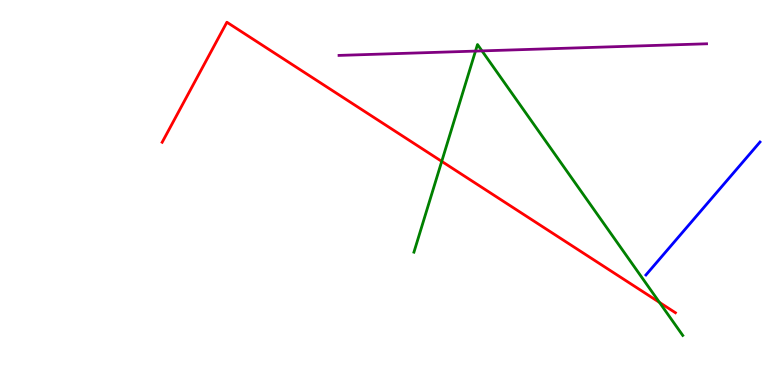[{'lines': ['blue', 'red'], 'intersections': []}, {'lines': ['green', 'red'], 'intersections': [{'x': 5.7, 'y': 5.81}, {'x': 8.51, 'y': 2.15}]}, {'lines': ['purple', 'red'], 'intersections': []}, {'lines': ['blue', 'green'], 'intersections': []}, {'lines': ['blue', 'purple'], 'intersections': []}, {'lines': ['green', 'purple'], 'intersections': [{'x': 6.14, 'y': 8.67}, {'x': 6.22, 'y': 8.68}]}]